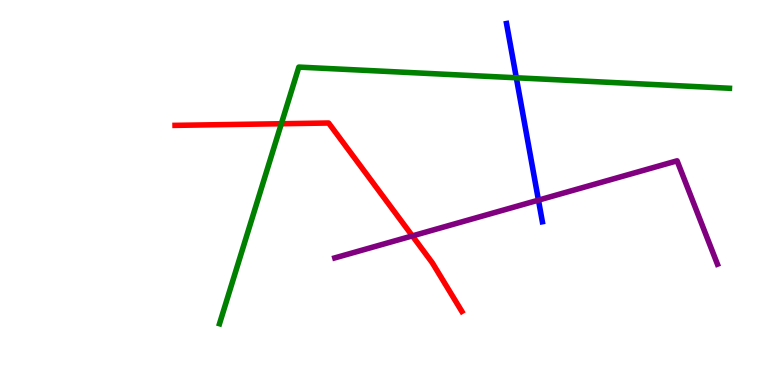[{'lines': ['blue', 'red'], 'intersections': []}, {'lines': ['green', 'red'], 'intersections': [{'x': 3.63, 'y': 6.79}]}, {'lines': ['purple', 'red'], 'intersections': [{'x': 5.32, 'y': 3.87}]}, {'lines': ['blue', 'green'], 'intersections': [{'x': 6.66, 'y': 7.98}]}, {'lines': ['blue', 'purple'], 'intersections': [{'x': 6.95, 'y': 4.8}]}, {'lines': ['green', 'purple'], 'intersections': []}]